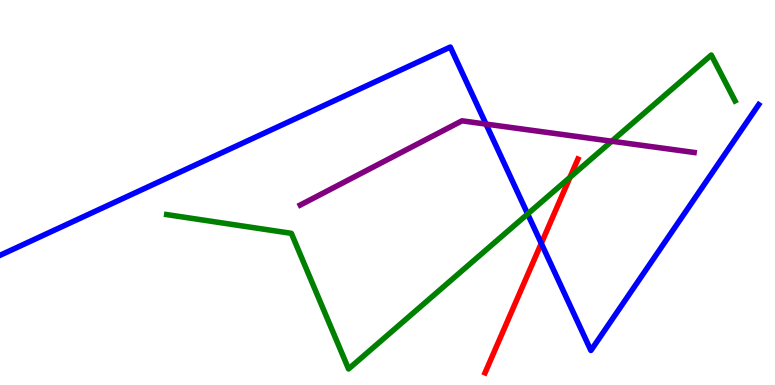[{'lines': ['blue', 'red'], 'intersections': [{'x': 6.98, 'y': 3.68}]}, {'lines': ['green', 'red'], 'intersections': [{'x': 7.35, 'y': 5.39}]}, {'lines': ['purple', 'red'], 'intersections': []}, {'lines': ['blue', 'green'], 'intersections': [{'x': 6.81, 'y': 4.44}]}, {'lines': ['blue', 'purple'], 'intersections': [{'x': 6.27, 'y': 6.78}]}, {'lines': ['green', 'purple'], 'intersections': [{'x': 7.89, 'y': 6.33}]}]